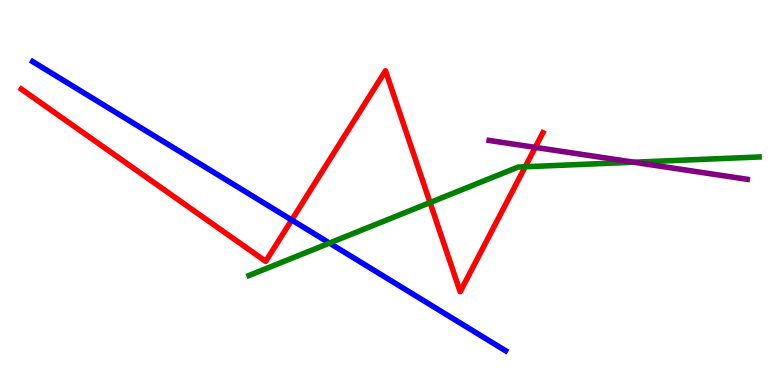[{'lines': ['blue', 'red'], 'intersections': [{'x': 3.76, 'y': 4.29}]}, {'lines': ['green', 'red'], 'intersections': [{'x': 5.55, 'y': 4.74}, {'x': 6.78, 'y': 5.67}]}, {'lines': ['purple', 'red'], 'intersections': [{'x': 6.91, 'y': 6.17}]}, {'lines': ['blue', 'green'], 'intersections': [{'x': 4.25, 'y': 3.69}]}, {'lines': ['blue', 'purple'], 'intersections': []}, {'lines': ['green', 'purple'], 'intersections': [{'x': 8.18, 'y': 5.79}]}]